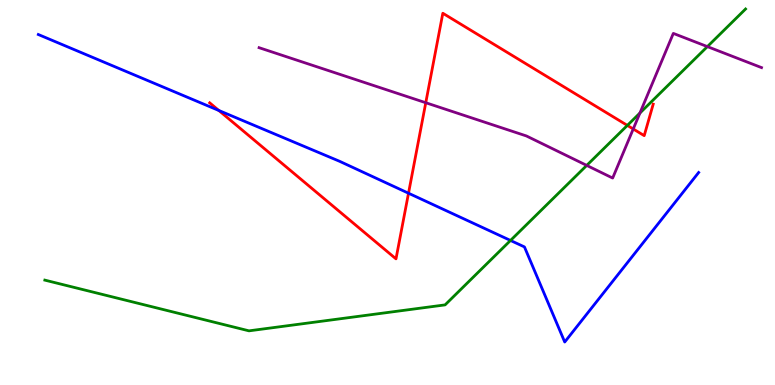[{'lines': ['blue', 'red'], 'intersections': [{'x': 2.82, 'y': 7.13}, {'x': 5.27, 'y': 4.98}]}, {'lines': ['green', 'red'], 'intersections': [{'x': 8.09, 'y': 6.74}]}, {'lines': ['purple', 'red'], 'intersections': [{'x': 5.49, 'y': 7.33}, {'x': 8.17, 'y': 6.65}]}, {'lines': ['blue', 'green'], 'intersections': [{'x': 6.59, 'y': 3.75}]}, {'lines': ['blue', 'purple'], 'intersections': []}, {'lines': ['green', 'purple'], 'intersections': [{'x': 7.57, 'y': 5.7}, {'x': 8.26, 'y': 7.06}, {'x': 9.13, 'y': 8.79}]}]